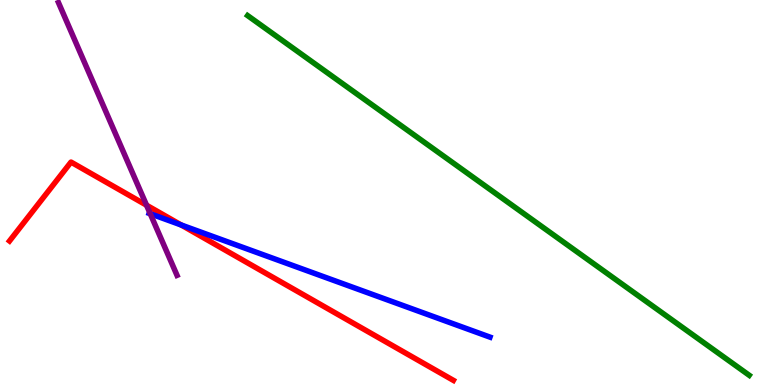[{'lines': ['blue', 'red'], 'intersections': [{'x': 2.34, 'y': 4.16}]}, {'lines': ['green', 'red'], 'intersections': []}, {'lines': ['purple', 'red'], 'intersections': [{'x': 1.89, 'y': 4.67}]}, {'lines': ['blue', 'green'], 'intersections': []}, {'lines': ['blue', 'purple'], 'intersections': [{'x': 1.94, 'y': 4.45}]}, {'lines': ['green', 'purple'], 'intersections': []}]